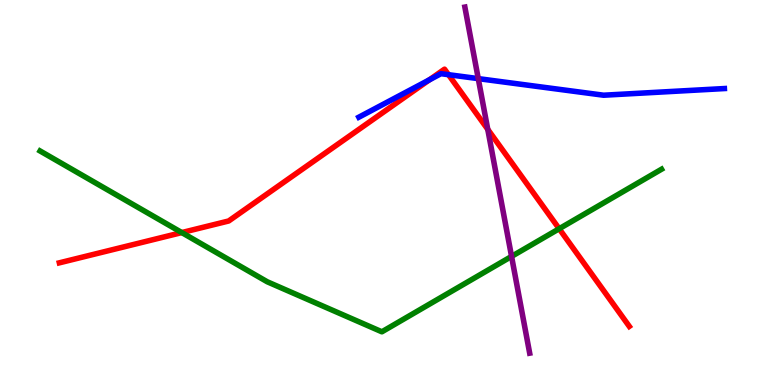[{'lines': ['blue', 'red'], 'intersections': [{'x': 5.54, 'y': 7.93}, {'x': 5.79, 'y': 8.06}]}, {'lines': ['green', 'red'], 'intersections': [{'x': 2.35, 'y': 3.96}, {'x': 7.21, 'y': 4.06}]}, {'lines': ['purple', 'red'], 'intersections': [{'x': 6.29, 'y': 6.64}]}, {'lines': ['blue', 'green'], 'intersections': []}, {'lines': ['blue', 'purple'], 'intersections': [{'x': 6.17, 'y': 7.96}]}, {'lines': ['green', 'purple'], 'intersections': [{'x': 6.6, 'y': 3.34}]}]